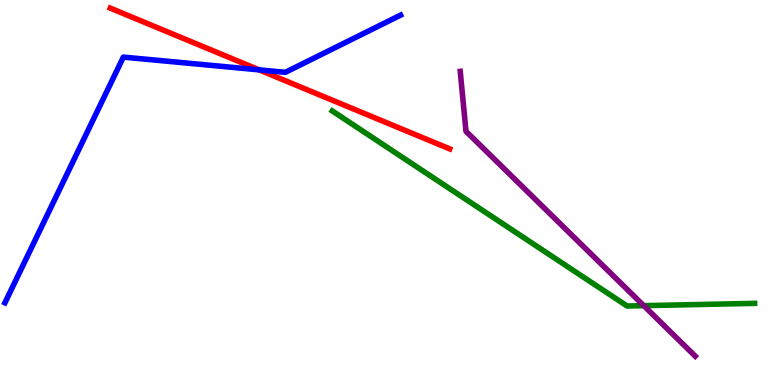[{'lines': ['blue', 'red'], 'intersections': [{'x': 3.34, 'y': 8.19}]}, {'lines': ['green', 'red'], 'intersections': []}, {'lines': ['purple', 'red'], 'intersections': []}, {'lines': ['blue', 'green'], 'intersections': []}, {'lines': ['blue', 'purple'], 'intersections': []}, {'lines': ['green', 'purple'], 'intersections': [{'x': 8.31, 'y': 2.06}]}]